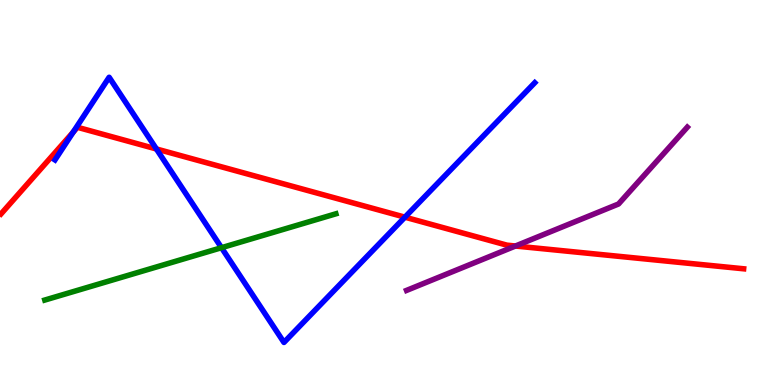[{'lines': ['blue', 'red'], 'intersections': [{'x': 0.945, 'y': 6.57}, {'x': 2.02, 'y': 6.13}, {'x': 5.22, 'y': 4.36}]}, {'lines': ['green', 'red'], 'intersections': []}, {'lines': ['purple', 'red'], 'intersections': [{'x': 6.65, 'y': 3.61}]}, {'lines': ['blue', 'green'], 'intersections': [{'x': 2.86, 'y': 3.57}]}, {'lines': ['blue', 'purple'], 'intersections': []}, {'lines': ['green', 'purple'], 'intersections': []}]